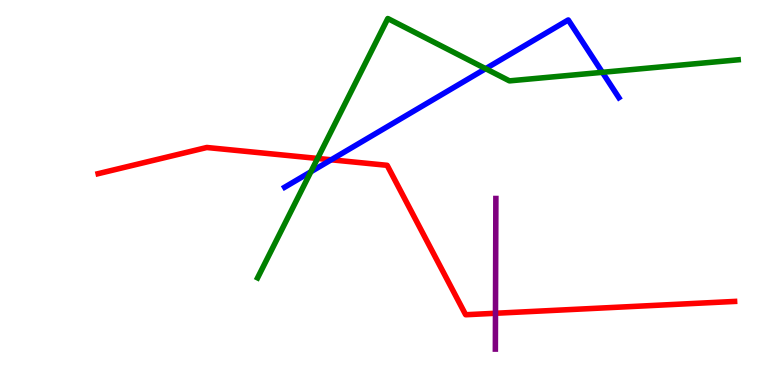[{'lines': ['blue', 'red'], 'intersections': [{'x': 4.27, 'y': 5.85}]}, {'lines': ['green', 'red'], 'intersections': [{'x': 4.1, 'y': 5.88}]}, {'lines': ['purple', 'red'], 'intersections': [{'x': 6.39, 'y': 1.86}]}, {'lines': ['blue', 'green'], 'intersections': [{'x': 4.01, 'y': 5.54}, {'x': 6.27, 'y': 8.22}, {'x': 7.77, 'y': 8.12}]}, {'lines': ['blue', 'purple'], 'intersections': []}, {'lines': ['green', 'purple'], 'intersections': []}]